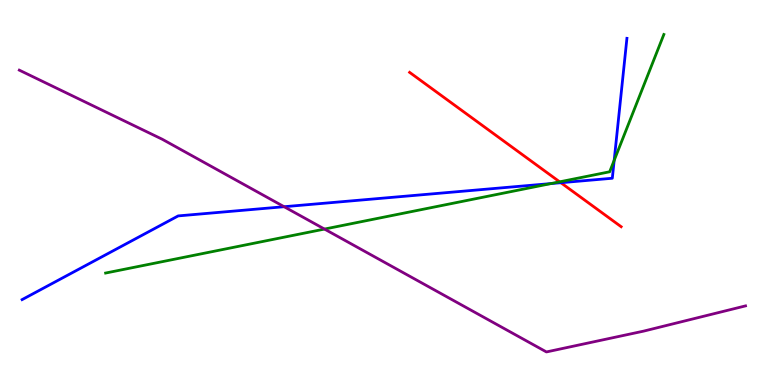[{'lines': ['blue', 'red'], 'intersections': [{'x': 7.24, 'y': 5.25}]}, {'lines': ['green', 'red'], 'intersections': [{'x': 7.22, 'y': 5.28}]}, {'lines': ['purple', 'red'], 'intersections': []}, {'lines': ['blue', 'green'], 'intersections': [{'x': 7.11, 'y': 5.23}, {'x': 7.92, 'y': 5.84}]}, {'lines': ['blue', 'purple'], 'intersections': [{'x': 3.67, 'y': 4.63}]}, {'lines': ['green', 'purple'], 'intersections': [{'x': 4.19, 'y': 4.05}]}]